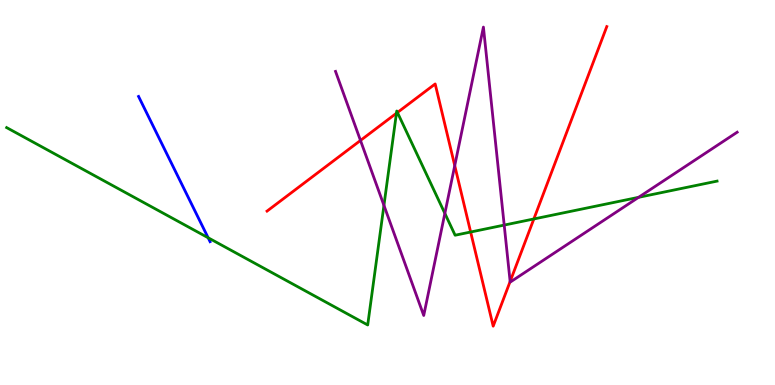[{'lines': ['blue', 'red'], 'intersections': []}, {'lines': ['green', 'red'], 'intersections': [{'x': 5.12, 'y': 7.06}, {'x': 5.13, 'y': 7.08}, {'x': 6.07, 'y': 3.97}, {'x': 6.89, 'y': 4.31}]}, {'lines': ['purple', 'red'], 'intersections': [{'x': 4.65, 'y': 6.35}, {'x': 5.87, 'y': 5.7}, {'x': 6.58, 'y': 2.69}]}, {'lines': ['blue', 'green'], 'intersections': [{'x': 2.69, 'y': 3.82}]}, {'lines': ['blue', 'purple'], 'intersections': []}, {'lines': ['green', 'purple'], 'intersections': [{'x': 4.95, 'y': 4.67}, {'x': 5.74, 'y': 4.46}, {'x': 6.51, 'y': 4.15}, {'x': 8.24, 'y': 4.87}]}]